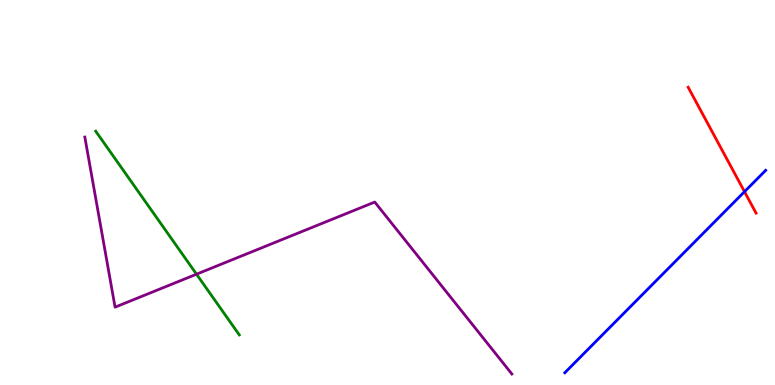[{'lines': ['blue', 'red'], 'intersections': [{'x': 9.61, 'y': 5.02}]}, {'lines': ['green', 'red'], 'intersections': []}, {'lines': ['purple', 'red'], 'intersections': []}, {'lines': ['blue', 'green'], 'intersections': []}, {'lines': ['blue', 'purple'], 'intersections': []}, {'lines': ['green', 'purple'], 'intersections': [{'x': 2.54, 'y': 2.88}]}]